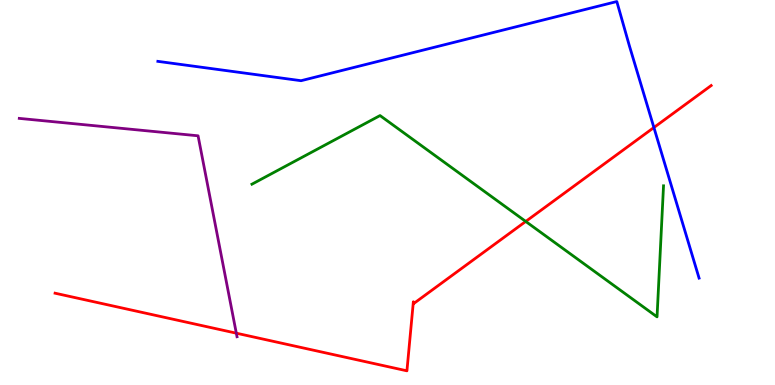[{'lines': ['blue', 'red'], 'intersections': [{'x': 8.44, 'y': 6.69}]}, {'lines': ['green', 'red'], 'intersections': [{'x': 6.78, 'y': 4.25}]}, {'lines': ['purple', 'red'], 'intersections': [{'x': 3.05, 'y': 1.35}]}, {'lines': ['blue', 'green'], 'intersections': []}, {'lines': ['blue', 'purple'], 'intersections': []}, {'lines': ['green', 'purple'], 'intersections': []}]